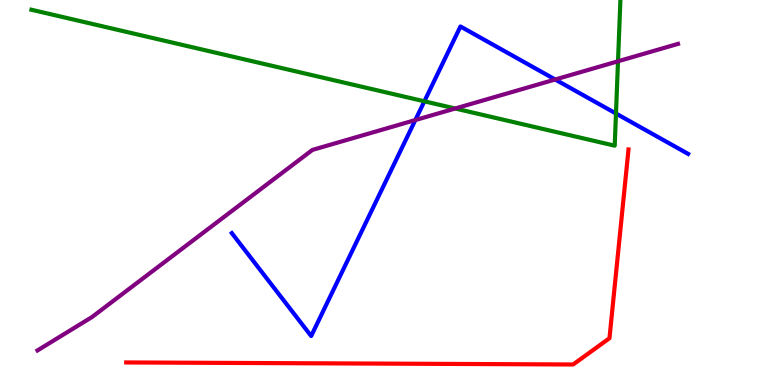[{'lines': ['blue', 'red'], 'intersections': []}, {'lines': ['green', 'red'], 'intersections': []}, {'lines': ['purple', 'red'], 'intersections': []}, {'lines': ['blue', 'green'], 'intersections': [{'x': 5.48, 'y': 7.37}, {'x': 7.95, 'y': 7.05}]}, {'lines': ['blue', 'purple'], 'intersections': [{'x': 5.36, 'y': 6.88}, {'x': 7.16, 'y': 7.94}]}, {'lines': ['green', 'purple'], 'intersections': [{'x': 5.87, 'y': 7.18}, {'x': 7.97, 'y': 8.41}]}]